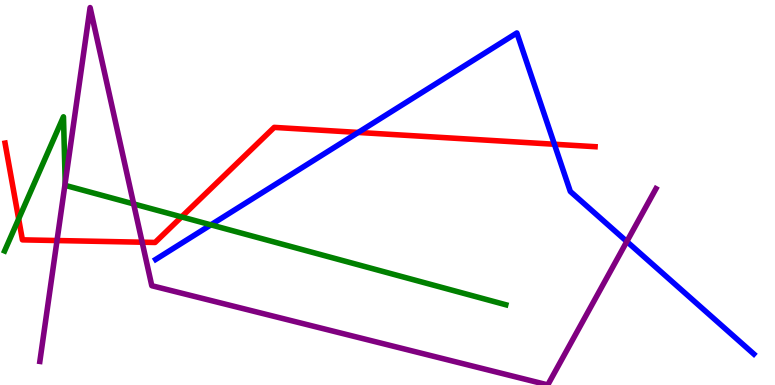[{'lines': ['blue', 'red'], 'intersections': [{'x': 4.62, 'y': 6.56}, {'x': 7.15, 'y': 6.25}]}, {'lines': ['green', 'red'], 'intersections': [{'x': 0.241, 'y': 4.31}, {'x': 2.34, 'y': 4.37}]}, {'lines': ['purple', 'red'], 'intersections': [{'x': 0.736, 'y': 3.75}, {'x': 1.83, 'y': 3.71}]}, {'lines': ['blue', 'green'], 'intersections': [{'x': 2.72, 'y': 4.16}]}, {'lines': ['blue', 'purple'], 'intersections': [{'x': 8.09, 'y': 3.73}]}, {'lines': ['green', 'purple'], 'intersections': [{'x': 0.841, 'y': 5.25}, {'x': 1.72, 'y': 4.7}]}]